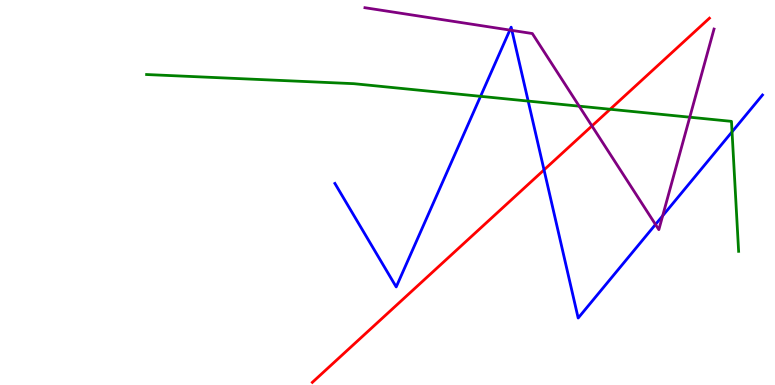[{'lines': ['blue', 'red'], 'intersections': [{'x': 7.02, 'y': 5.59}]}, {'lines': ['green', 'red'], 'intersections': [{'x': 7.87, 'y': 7.16}]}, {'lines': ['purple', 'red'], 'intersections': [{'x': 7.64, 'y': 6.73}]}, {'lines': ['blue', 'green'], 'intersections': [{'x': 6.2, 'y': 7.5}, {'x': 6.82, 'y': 7.37}, {'x': 9.45, 'y': 6.58}]}, {'lines': ['blue', 'purple'], 'intersections': [{'x': 6.58, 'y': 9.22}, {'x': 6.6, 'y': 9.21}, {'x': 8.46, 'y': 4.17}, {'x': 8.55, 'y': 4.39}]}, {'lines': ['green', 'purple'], 'intersections': [{'x': 7.47, 'y': 7.24}, {'x': 8.9, 'y': 6.96}]}]